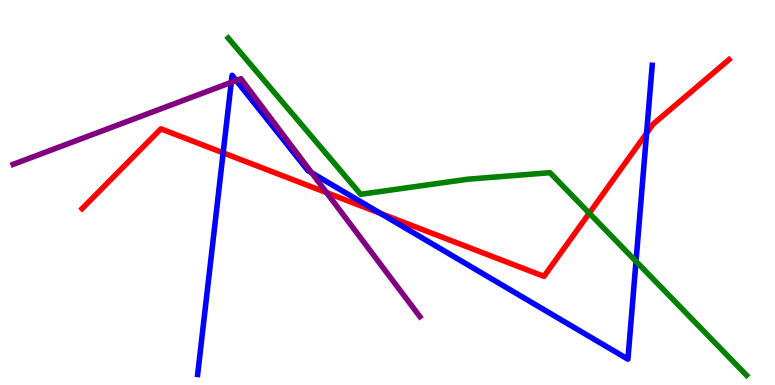[{'lines': ['blue', 'red'], 'intersections': [{'x': 2.88, 'y': 6.03}, {'x': 4.91, 'y': 4.46}, {'x': 8.34, 'y': 6.54}]}, {'lines': ['green', 'red'], 'intersections': [{'x': 7.6, 'y': 4.46}]}, {'lines': ['purple', 'red'], 'intersections': [{'x': 4.21, 'y': 5.0}]}, {'lines': ['blue', 'green'], 'intersections': [{'x': 8.21, 'y': 3.21}]}, {'lines': ['blue', 'purple'], 'intersections': [{'x': 2.98, 'y': 7.86}, {'x': 3.05, 'y': 7.91}, {'x': 4.02, 'y': 5.51}]}, {'lines': ['green', 'purple'], 'intersections': []}]